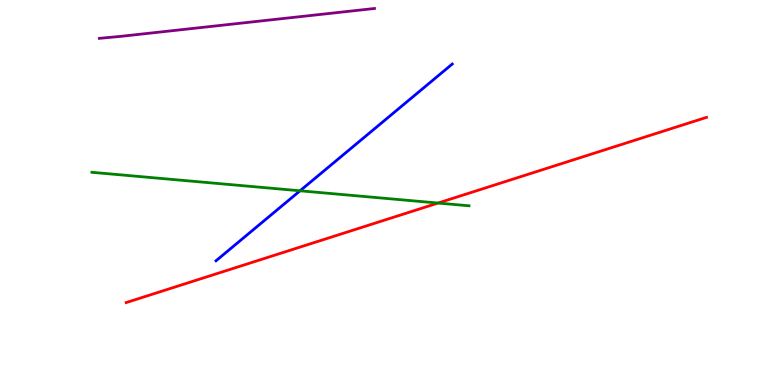[{'lines': ['blue', 'red'], 'intersections': []}, {'lines': ['green', 'red'], 'intersections': [{'x': 5.65, 'y': 4.73}]}, {'lines': ['purple', 'red'], 'intersections': []}, {'lines': ['blue', 'green'], 'intersections': [{'x': 3.87, 'y': 5.04}]}, {'lines': ['blue', 'purple'], 'intersections': []}, {'lines': ['green', 'purple'], 'intersections': []}]